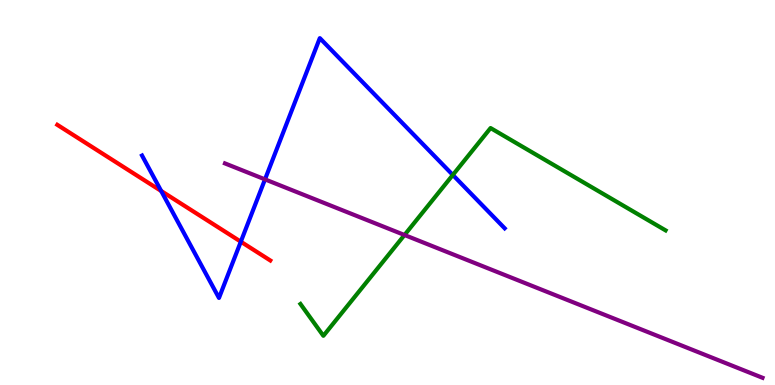[{'lines': ['blue', 'red'], 'intersections': [{'x': 2.08, 'y': 5.04}, {'x': 3.11, 'y': 3.72}]}, {'lines': ['green', 'red'], 'intersections': []}, {'lines': ['purple', 'red'], 'intersections': []}, {'lines': ['blue', 'green'], 'intersections': [{'x': 5.84, 'y': 5.46}]}, {'lines': ['blue', 'purple'], 'intersections': [{'x': 3.42, 'y': 5.34}]}, {'lines': ['green', 'purple'], 'intersections': [{'x': 5.22, 'y': 3.9}]}]